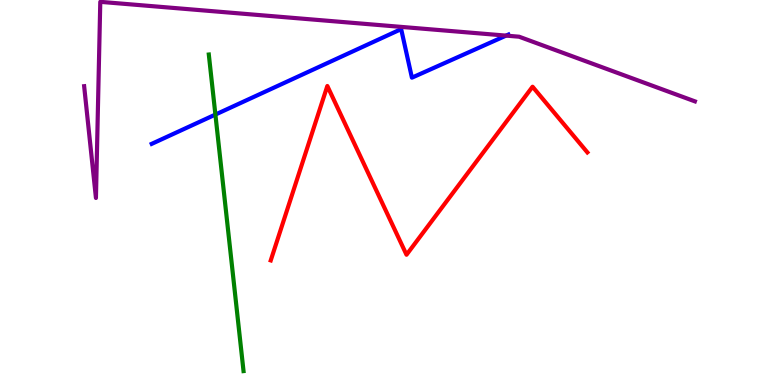[{'lines': ['blue', 'red'], 'intersections': []}, {'lines': ['green', 'red'], 'intersections': []}, {'lines': ['purple', 'red'], 'intersections': []}, {'lines': ['blue', 'green'], 'intersections': [{'x': 2.78, 'y': 7.02}]}, {'lines': ['blue', 'purple'], 'intersections': [{'x': 6.53, 'y': 9.07}]}, {'lines': ['green', 'purple'], 'intersections': []}]